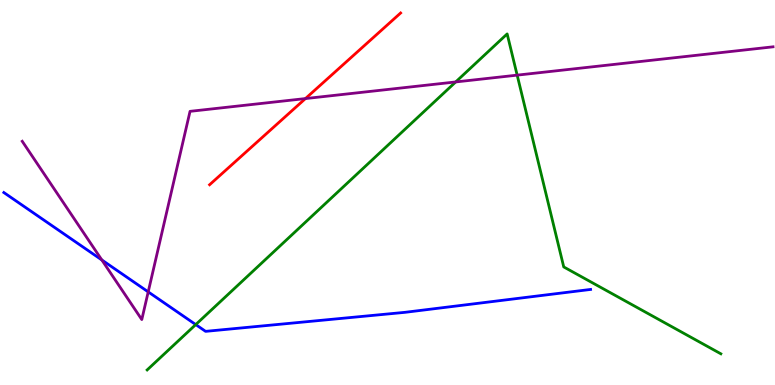[{'lines': ['blue', 'red'], 'intersections': []}, {'lines': ['green', 'red'], 'intersections': []}, {'lines': ['purple', 'red'], 'intersections': [{'x': 3.94, 'y': 7.44}]}, {'lines': ['blue', 'green'], 'intersections': [{'x': 2.53, 'y': 1.57}]}, {'lines': ['blue', 'purple'], 'intersections': [{'x': 1.31, 'y': 3.25}, {'x': 1.91, 'y': 2.42}]}, {'lines': ['green', 'purple'], 'intersections': [{'x': 5.88, 'y': 7.87}, {'x': 6.67, 'y': 8.05}]}]